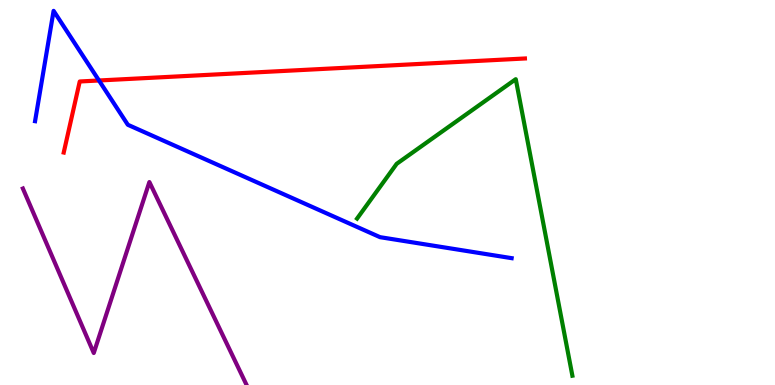[{'lines': ['blue', 'red'], 'intersections': [{'x': 1.28, 'y': 7.91}]}, {'lines': ['green', 'red'], 'intersections': []}, {'lines': ['purple', 'red'], 'intersections': []}, {'lines': ['blue', 'green'], 'intersections': []}, {'lines': ['blue', 'purple'], 'intersections': []}, {'lines': ['green', 'purple'], 'intersections': []}]